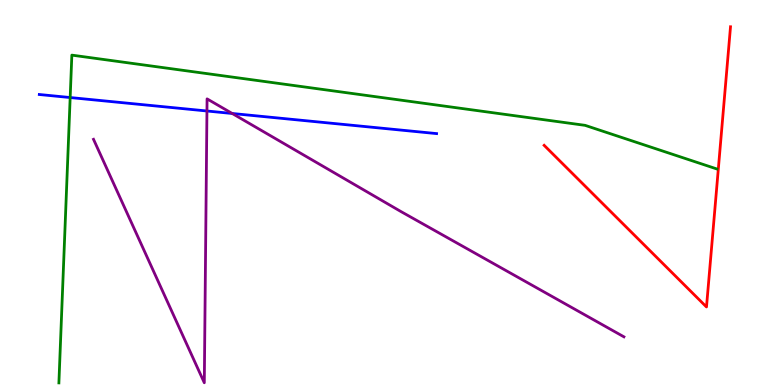[{'lines': ['blue', 'red'], 'intersections': []}, {'lines': ['green', 'red'], 'intersections': []}, {'lines': ['purple', 'red'], 'intersections': []}, {'lines': ['blue', 'green'], 'intersections': [{'x': 0.905, 'y': 7.47}]}, {'lines': ['blue', 'purple'], 'intersections': [{'x': 2.67, 'y': 7.12}, {'x': 3.0, 'y': 7.05}]}, {'lines': ['green', 'purple'], 'intersections': []}]